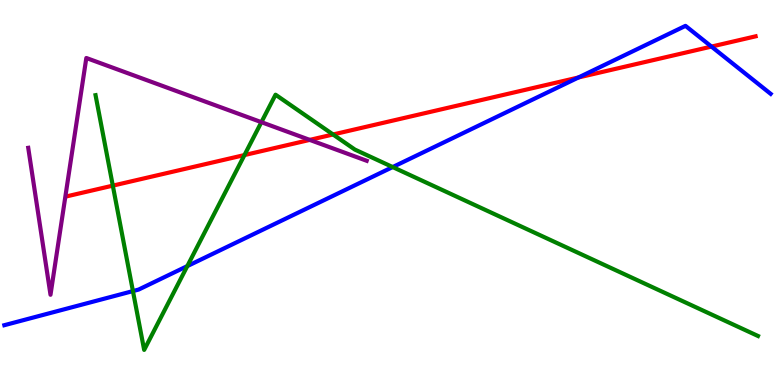[{'lines': ['blue', 'red'], 'intersections': [{'x': 7.46, 'y': 7.99}, {'x': 9.18, 'y': 8.79}]}, {'lines': ['green', 'red'], 'intersections': [{'x': 1.46, 'y': 5.18}, {'x': 3.15, 'y': 5.97}, {'x': 4.3, 'y': 6.51}]}, {'lines': ['purple', 'red'], 'intersections': [{'x': 4.0, 'y': 6.37}]}, {'lines': ['blue', 'green'], 'intersections': [{'x': 1.72, 'y': 2.44}, {'x': 2.42, 'y': 3.09}, {'x': 5.07, 'y': 5.66}]}, {'lines': ['blue', 'purple'], 'intersections': []}, {'lines': ['green', 'purple'], 'intersections': [{'x': 3.37, 'y': 6.83}]}]